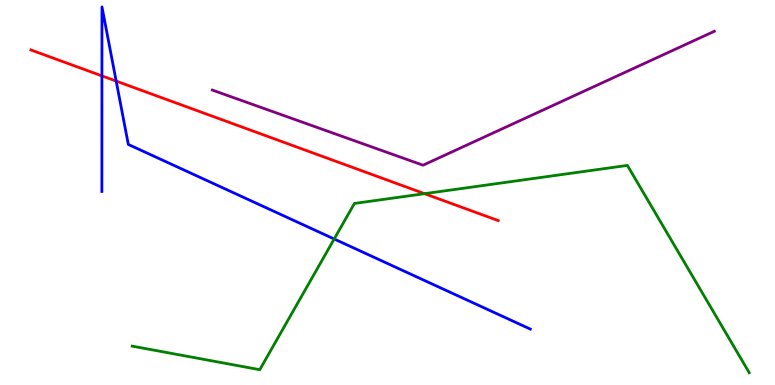[{'lines': ['blue', 'red'], 'intersections': [{'x': 1.32, 'y': 8.03}, {'x': 1.5, 'y': 7.89}]}, {'lines': ['green', 'red'], 'intersections': [{'x': 5.48, 'y': 4.97}]}, {'lines': ['purple', 'red'], 'intersections': []}, {'lines': ['blue', 'green'], 'intersections': [{'x': 4.31, 'y': 3.79}]}, {'lines': ['blue', 'purple'], 'intersections': []}, {'lines': ['green', 'purple'], 'intersections': []}]